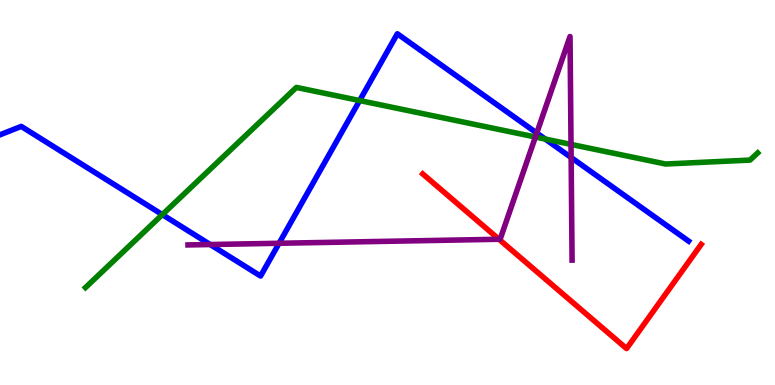[{'lines': ['blue', 'red'], 'intersections': []}, {'lines': ['green', 'red'], 'intersections': []}, {'lines': ['purple', 'red'], 'intersections': [{'x': 6.44, 'y': 3.79}]}, {'lines': ['blue', 'green'], 'intersections': [{'x': 2.09, 'y': 4.43}, {'x': 4.64, 'y': 7.39}, {'x': 7.04, 'y': 6.39}]}, {'lines': ['blue', 'purple'], 'intersections': [{'x': 2.71, 'y': 3.65}, {'x': 3.6, 'y': 3.68}, {'x': 6.93, 'y': 6.54}, {'x': 7.37, 'y': 5.91}]}, {'lines': ['green', 'purple'], 'intersections': [{'x': 6.91, 'y': 6.44}, {'x': 7.37, 'y': 6.25}]}]